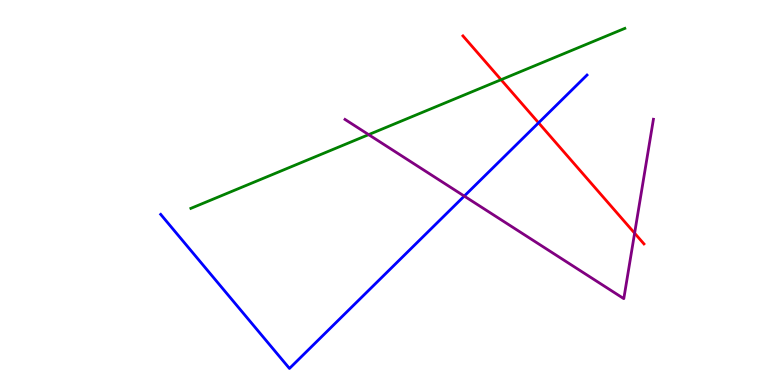[{'lines': ['blue', 'red'], 'intersections': [{'x': 6.95, 'y': 6.81}]}, {'lines': ['green', 'red'], 'intersections': [{'x': 6.47, 'y': 7.93}]}, {'lines': ['purple', 'red'], 'intersections': [{'x': 8.19, 'y': 3.94}]}, {'lines': ['blue', 'green'], 'intersections': []}, {'lines': ['blue', 'purple'], 'intersections': [{'x': 5.99, 'y': 4.91}]}, {'lines': ['green', 'purple'], 'intersections': [{'x': 4.76, 'y': 6.5}]}]